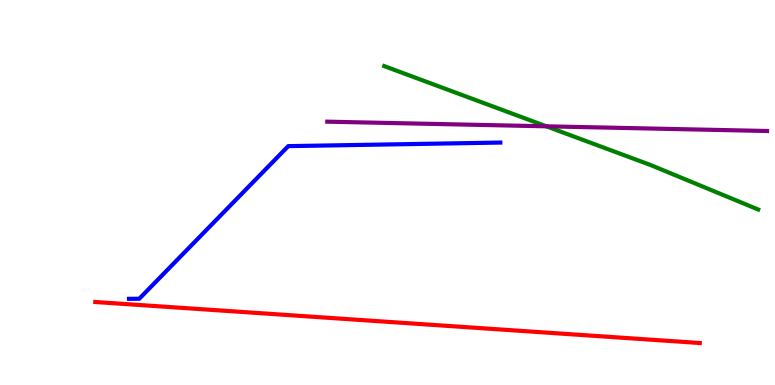[{'lines': ['blue', 'red'], 'intersections': []}, {'lines': ['green', 'red'], 'intersections': []}, {'lines': ['purple', 'red'], 'intersections': []}, {'lines': ['blue', 'green'], 'intersections': []}, {'lines': ['blue', 'purple'], 'intersections': []}, {'lines': ['green', 'purple'], 'intersections': [{'x': 7.05, 'y': 6.72}]}]